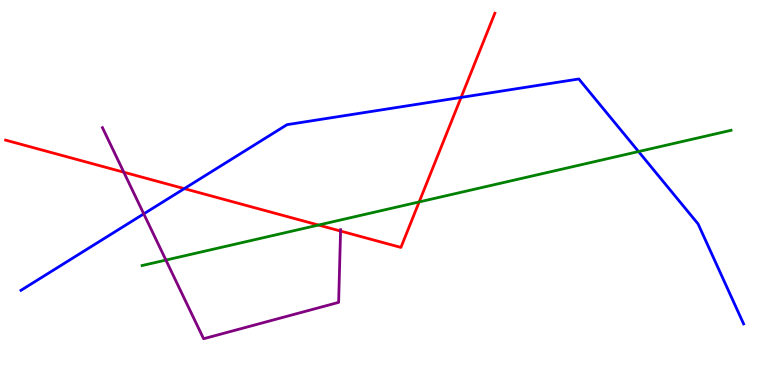[{'lines': ['blue', 'red'], 'intersections': [{'x': 2.38, 'y': 5.1}, {'x': 5.95, 'y': 7.47}]}, {'lines': ['green', 'red'], 'intersections': [{'x': 4.11, 'y': 4.15}, {'x': 5.41, 'y': 4.76}]}, {'lines': ['purple', 'red'], 'intersections': [{'x': 1.6, 'y': 5.53}, {'x': 4.39, 'y': 4.0}]}, {'lines': ['blue', 'green'], 'intersections': [{'x': 8.24, 'y': 6.06}]}, {'lines': ['blue', 'purple'], 'intersections': [{'x': 1.86, 'y': 4.45}]}, {'lines': ['green', 'purple'], 'intersections': [{'x': 2.14, 'y': 3.24}]}]